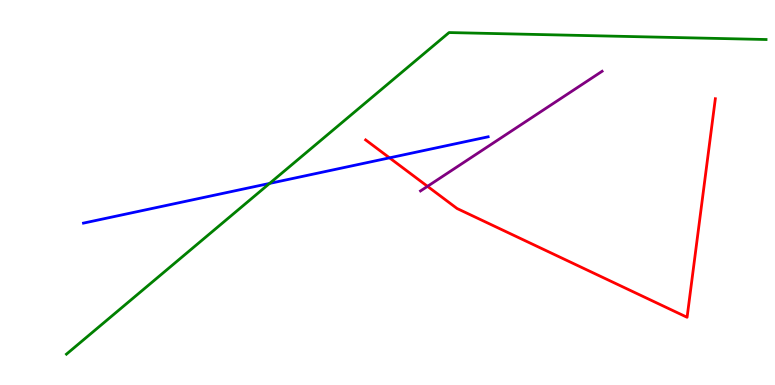[{'lines': ['blue', 'red'], 'intersections': [{'x': 5.03, 'y': 5.9}]}, {'lines': ['green', 'red'], 'intersections': []}, {'lines': ['purple', 'red'], 'intersections': [{'x': 5.52, 'y': 5.16}]}, {'lines': ['blue', 'green'], 'intersections': [{'x': 3.48, 'y': 5.24}]}, {'lines': ['blue', 'purple'], 'intersections': []}, {'lines': ['green', 'purple'], 'intersections': []}]